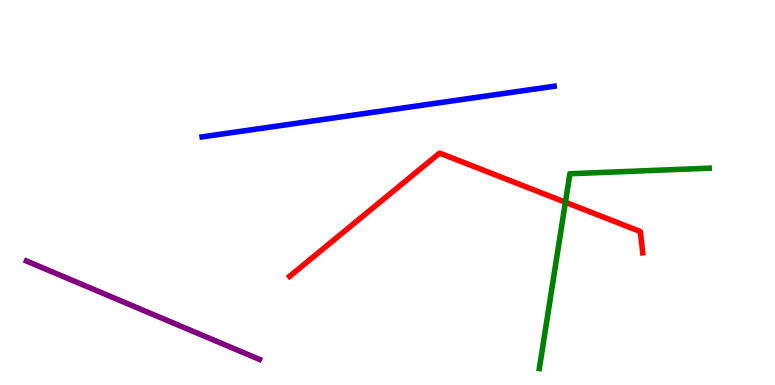[{'lines': ['blue', 'red'], 'intersections': []}, {'lines': ['green', 'red'], 'intersections': [{'x': 7.3, 'y': 4.75}]}, {'lines': ['purple', 'red'], 'intersections': []}, {'lines': ['blue', 'green'], 'intersections': []}, {'lines': ['blue', 'purple'], 'intersections': []}, {'lines': ['green', 'purple'], 'intersections': []}]